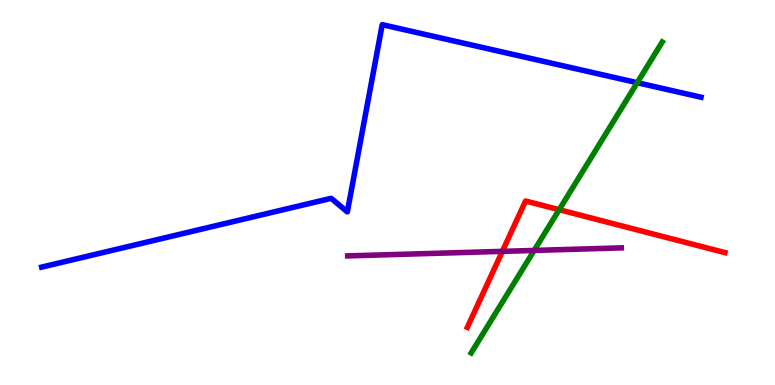[{'lines': ['blue', 'red'], 'intersections': []}, {'lines': ['green', 'red'], 'intersections': [{'x': 7.22, 'y': 4.55}]}, {'lines': ['purple', 'red'], 'intersections': [{'x': 6.48, 'y': 3.47}]}, {'lines': ['blue', 'green'], 'intersections': [{'x': 8.22, 'y': 7.85}]}, {'lines': ['blue', 'purple'], 'intersections': []}, {'lines': ['green', 'purple'], 'intersections': [{'x': 6.89, 'y': 3.5}]}]